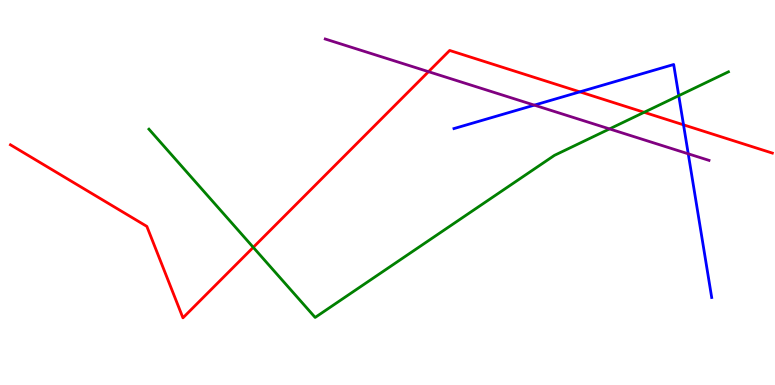[{'lines': ['blue', 'red'], 'intersections': [{'x': 7.48, 'y': 7.61}, {'x': 8.82, 'y': 6.76}]}, {'lines': ['green', 'red'], 'intersections': [{'x': 3.27, 'y': 3.58}, {'x': 8.31, 'y': 7.08}]}, {'lines': ['purple', 'red'], 'intersections': [{'x': 5.53, 'y': 8.14}]}, {'lines': ['blue', 'green'], 'intersections': [{'x': 8.76, 'y': 7.51}]}, {'lines': ['blue', 'purple'], 'intersections': [{'x': 6.89, 'y': 7.27}, {'x': 8.88, 'y': 6.01}]}, {'lines': ['green', 'purple'], 'intersections': [{'x': 7.86, 'y': 6.65}]}]